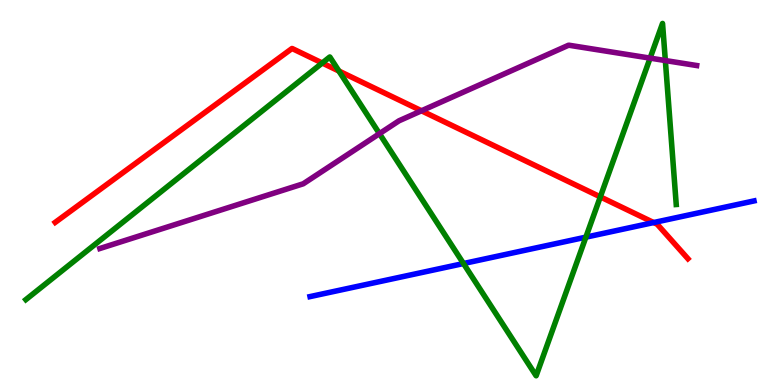[{'lines': ['blue', 'red'], 'intersections': [{'x': 8.43, 'y': 4.22}]}, {'lines': ['green', 'red'], 'intersections': [{'x': 4.16, 'y': 8.36}, {'x': 4.37, 'y': 8.15}, {'x': 7.75, 'y': 4.89}]}, {'lines': ['purple', 'red'], 'intersections': [{'x': 5.44, 'y': 7.12}]}, {'lines': ['blue', 'green'], 'intersections': [{'x': 5.98, 'y': 3.15}, {'x': 7.56, 'y': 3.84}]}, {'lines': ['blue', 'purple'], 'intersections': []}, {'lines': ['green', 'purple'], 'intersections': [{'x': 4.9, 'y': 6.53}, {'x': 8.39, 'y': 8.49}, {'x': 8.59, 'y': 8.43}]}]